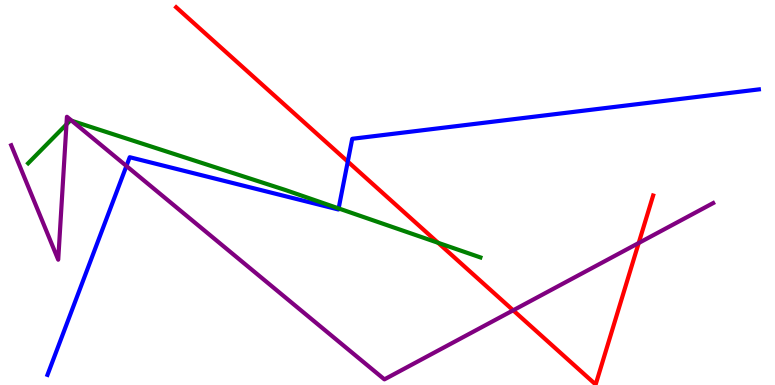[{'lines': ['blue', 'red'], 'intersections': [{'x': 4.49, 'y': 5.8}]}, {'lines': ['green', 'red'], 'intersections': [{'x': 5.65, 'y': 3.69}]}, {'lines': ['purple', 'red'], 'intersections': [{'x': 6.62, 'y': 1.94}, {'x': 8.24, 'y': 3.69}]}, {'lines': ['blue', 'green'], 'intersections': [{'x': 4.37, 'y': 4.59}]}, {'lines': ['blue', 'purple'], 'intersections': [{'x': 1.63, 'y': 5.69}]}, {'lines': ['green', 'purple'], 'intersections': [{'x': 0.857, 'y': 6.77}, {'x': 0.926, 'y': 6.86}]}]